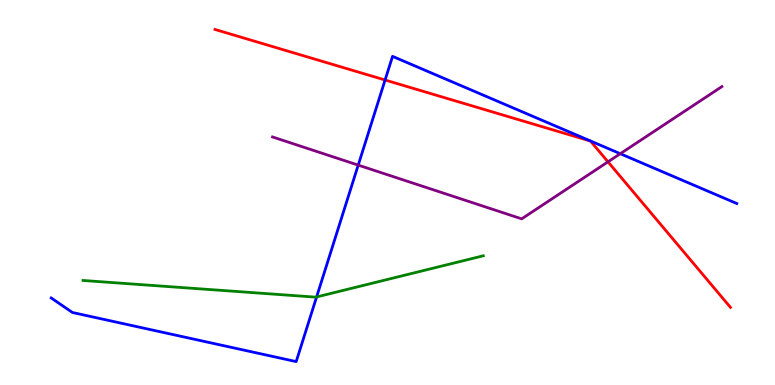[{'lines': ['blue', 'red'], 'intersections': [{'x': 4.97, 'y': 7.92}]}, {'lines': ['green', 'red'], 'intersections': []}, {'lines': ['purple', 'red'], 'intersections': [{'x': 7.85, 'y': 5.8}]}, {'lines': ['blue', 'green'], 'intersections': [{'x': 4.09, 'y': 2.29}]}, {'lines': ['blue', 'purple'], 'intersections': [{'x': 4.62, 'y': 5.71}, {'x': 8.0, 'y': 6.01}]}, {'lines': ['green', 'purple'], 'intersections': []}]